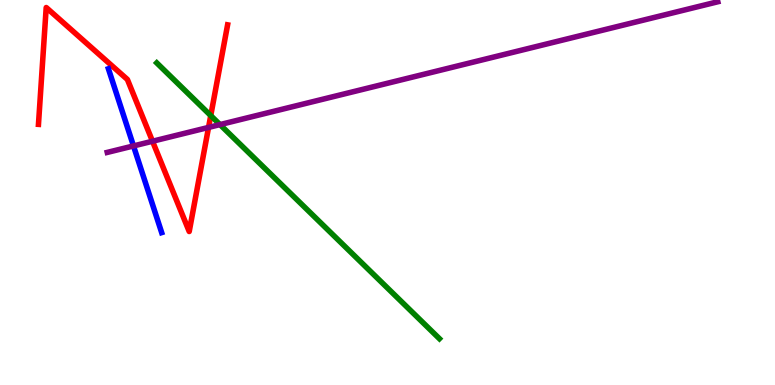[{'lines': ['blue', 'red'], 'intersections': []}, {'lines': ['green', 'red'], 'intersections': [{'x': 2.72, 'y': 7.0}]}, {'lines': ['purple', 'red'], 'intersections': [{'x': 1.97, 'y': 6.33}, {'x': 2.69, 'y': 6.69}]}, {'lines': ['blue', 'green'], 'intersections': []}, {'lines': ['blue', 'purple'], 'intersections': [{'x': 1.72, 'y': 6.21}]}, {'lines': ['green', 'purple'], 'intersections': [{'x': 2.84, 'y': 6.76}]}]